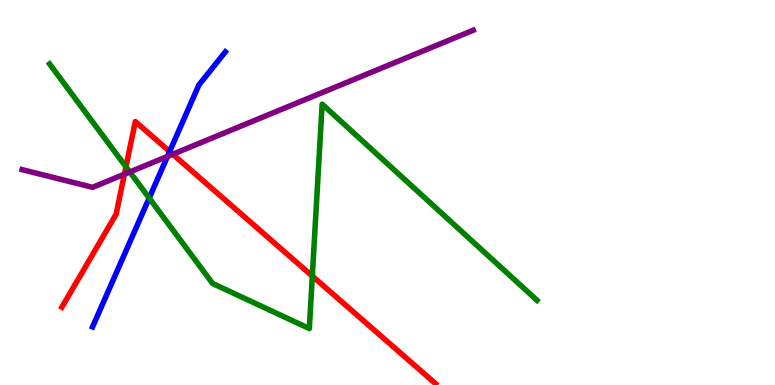[{'lines': ['blue', 'red'], 'intersections': [{'x': 2.19, 'y': 6.06}]}, {'lines': ['green', 'red'], 'intersections': [{'x': 1.63, 'y': 5.67}, {'x': 4.03, 'y': 2.83}]}, {'lines': ['purple', 'red'], 'intersections': [{'x': 1.61, 'y': 5.48}, {'x': 2.23, 'y': 5.99}]}, {'lines': ['blue', 'green'], 'intersections': [{'x': 1.92, 'y': 4.86}]}, {'lines': ['blue', 'purple'], 'intersections': [{'x': 2.16, 'y': 5.94}]}, {'lines': ['green', 'purple'], 'intersections': [{'x': 1.67, 'y': 5.53}]}]